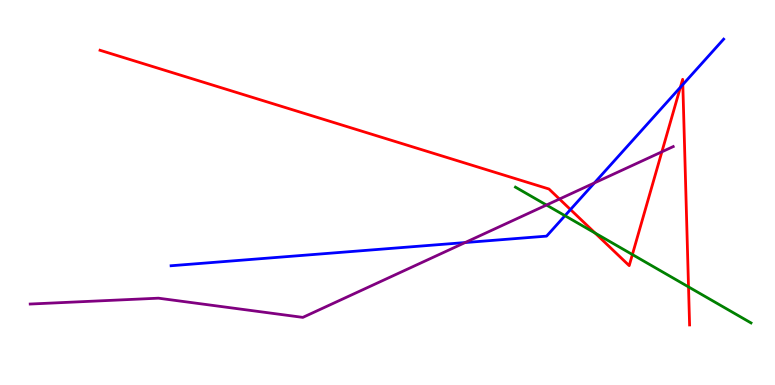[{'lines': ['blue', 'red'], 'intersections': [{'x': 7.36, 'y': 4.56}, {'x': 8.78, 'y': 7.73}, {'x': 8.81, 'y': 7.8}]}, {'lines': ['green', 'red'], 'intersections': [{'x': 7.68, 'y': 3.95}, {'x': 8.16, 'y': 3.39}, {'x': 8.88, 'y': 2.55}]}, {'lines': ['purple', 'red'], 'intersections': [{'x': 7.22, 'y': 4.83}, {'x': 8.54, 'y': 6.06}]}, {'lines': ['blue', 'green'], 'intersections': [{'x': 7.29, 'y': 4.4}]}, {'lines': ['blue', 'purple'], 'intersections': [{'x': 6.0, 'y': 3.7}, {'x': 7.67, 'y': 5.25}]}, {'lines': ['green', 'purple'], 'intersections': [{'x': 7.05, 'y': 4.67}]}]